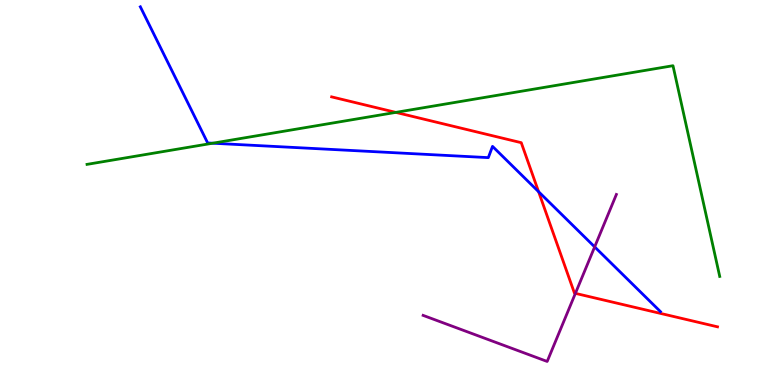[{'lines': ['blue', 'red'], 'intersections': [{'x': 6.95, 'y': 5.02}]}, {'lines': ['green', 'red'], 'intersections': [{'x': 5.11, 'y': 7.08}]}, {'lines': ['purple', 'red'], 'intersections': [{'x': 7.42, 'y': 2.38}]}, {'lines': ['blue', 'green'], 'intersections': [{'x': 2.74, 'y': 6.28}]}, {'lines': ['blue', 'purple'], 'intersections': [{'x': 7.67, 'y': 3.59}]}, {'lines': ['green', 'purple'], 'intersections': []}]